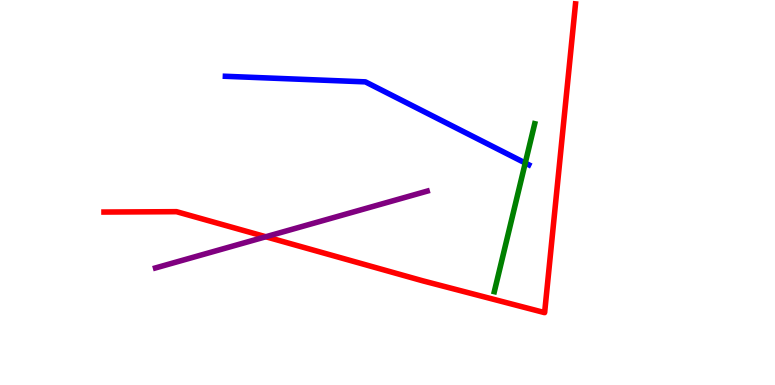[{'lines': ['blue', 'red'], 'intersections': []}, {'lines': ['green', 'red'], 'intersections': []}, {'lines': ['purple', 'red'], 'intersections': [{'x': 3.43, 'y': 3.85}]}, {'lines': ['blue', 'green'], 'intersections': [{'x': 6.78, 'y': 5.77}]}, {'lines': ['blue', 'purple'], 'intersections': []}, {'lines': ['green', 'purple'], 'intersections': []}]